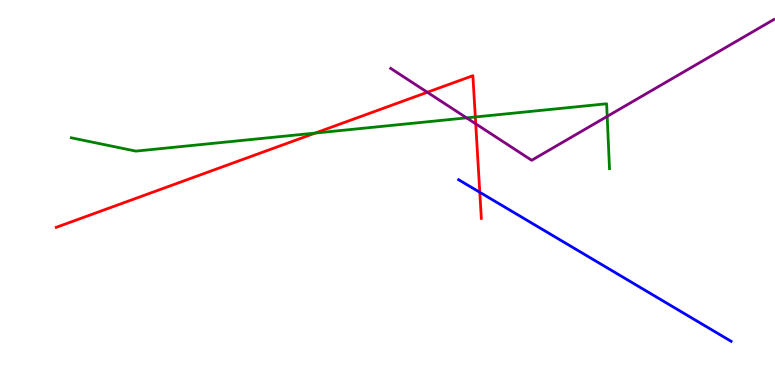[{'lines': ['blue', 'red'], 'intersections': [{'x': 6.19, 'y': 5.01}]}, {'lines': ['green', 'red'], 'intersections': [{'x': 4.07, 'y': 6.54}, {'x': 6.13, 'y': 6.96}]}, {'lines': ['purple', 'red'], 'intersections': [{'x': 5.51, 'y': 7.6}, {'x': 6.14, 'y': 6.78}]}, {'lines': ['blue', 'green'], 'intersections': []}, {'lines': ['blue', 'purple'], 'intersections': []}, {'lines': ['green', 'purple'], 'intersections': [{'x': 6.02, 'y': 6.94}, {'x': 7.83, 'y': 6.98}]}]